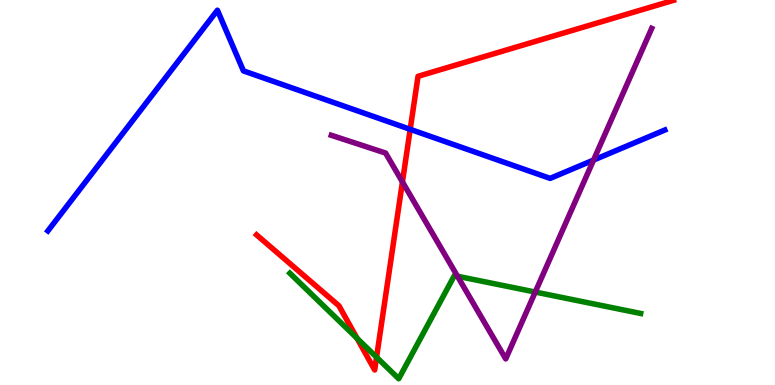[{'lines': ['blue', 'red'], 'intersections': [{'x': 5.29, 'y': 6.64}]}, {'lines': ['green', 'red'], 'intersections': [{'x': 4.61, 'y': 1.21}, {'x': 4.86, 'y': 0.721}]}, {'lines': ['purple', 'red'], 'intersections': [{'x': 5.19, 'y': 5.27}]}, {'lines': ['blue', 'green'], 'intersections': []}, {'lines': ['blue', 'purple'], 'intersections': [{'x': 7.66, 'y': 5.84}]}, {'lines': ['green', 'purple'], 'intersections': [{'x': 5.9, 'y': 2.82}, {'x': 6.91, 'y': 2.41}]}]